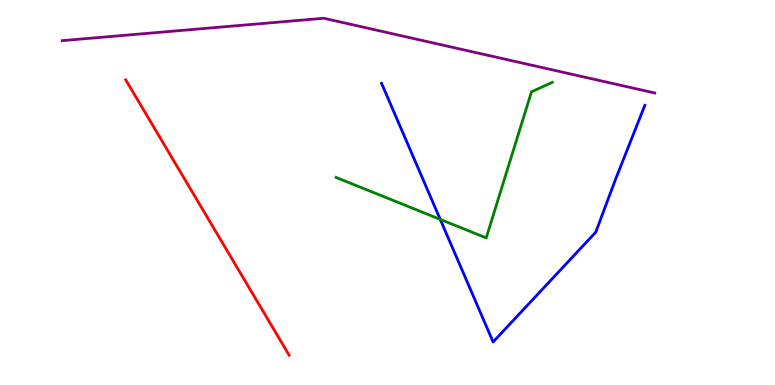[{'lines': ['blue', 'red'], 'intersections': []}, {'lines': ['green', 'red'], 'intersections': []}, {'lines': ['purple', 'red'], 'intersections': []}, {'lines': ['blue', 'green'], 'intersections': [{'x': 5.68, 'y': 4.3}]}, {'lines': ['blue', 'purple'], 'intersections': []}, {'lines': ['green', 'purple'], 'intersections': []}]